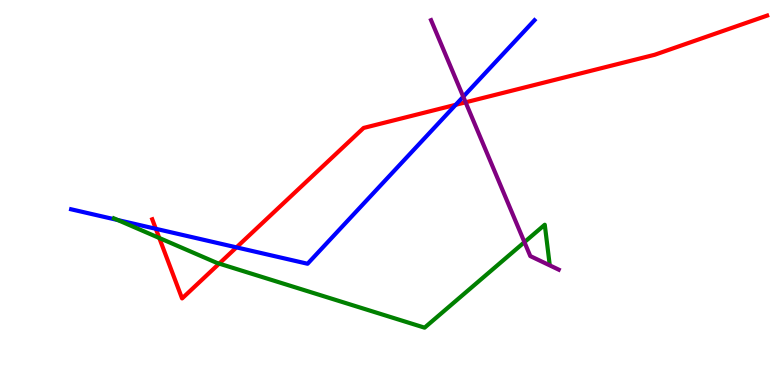[{'lines': ['blue', 'red'], 'intersections': [{'x': 2.01, 'y': 4.06}, {'x': 3.05, 'y': 3.57}, {'x': 5.88, 'y': 7.28}]}, {'lines': ['green', 'red'], 'intersections': [{'x': 2.06, 'y': 3.82}, {'x': 2.83, 'y': 3.15}]}, {'lines': ['purple', 'red'], 'intersections': [{'x': 6.01, 'y': 7.34}]}, {'lines': ['blue', 'green'], 'intersections': [{'x': 1.52, 'y': 4.28}]}, {'lines': ['blue', 'purple'], 'intersections': [{'x': 5.98, 'y': 7.49}]}, {'lines': ['green', 'purple'], 'intersections': [{'x': 6.77, 'y': 3.71}]}]